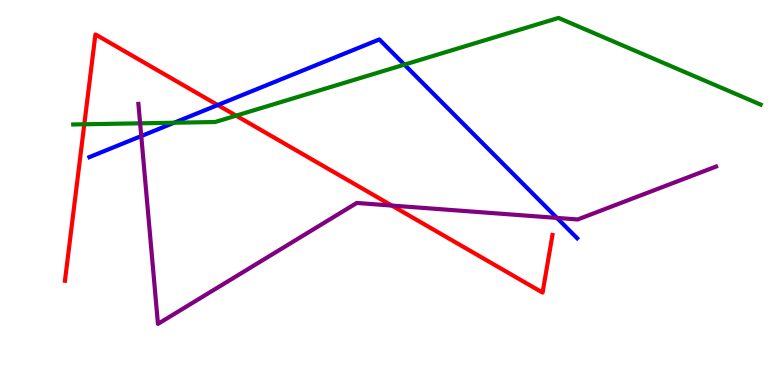[{'lines': ['blue', 'red'], 'intersections': [{'x': 2.81, 'y': 7.27}]}, {'lines': ['green', 'red'], 'intersections': [{'x': 1.09, 'y': 6.77}, {'x': 3.05, 'y': 7.0}]}, {'lines': ['purple', 'red'], 'intersections': [{'x': 5.06, 'y': 4.66}]}, {'lines': ['blue', 'green'], 'intersections': [{'x': 2.25, 'y': 6.81}, {'x': 5.22, 'y': 8.32}]}, {'lines': ['blue', 'purple'], 'intersections': [{'x': 1.82, 'y': 6.47}, {'x': 7.19, 'y': 4.34}]}, {'lines': ['green', 'purple'], 'intersections': [{'x': 1.81, 'y': 6.8}]}]